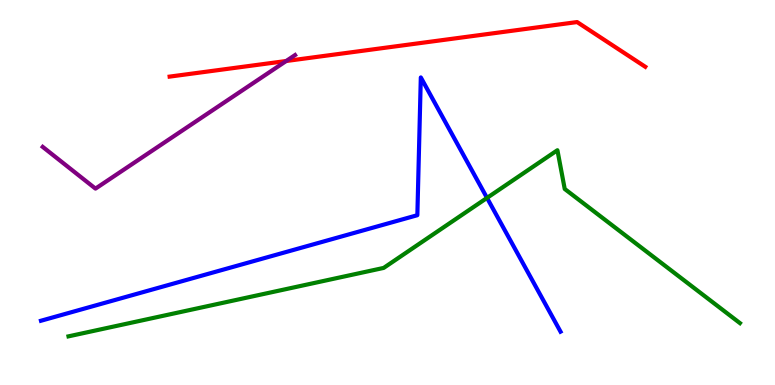[{'lines': ['blue', 'red'], 'intersections': []}, {'lines': ['green', 'red'], 'intersections': []}, {'lines': ['purple', 'red'], 'intersections': [{'x': 3.69, 'y': 8.42}]}, {'lines': ['blue', 'green'], 'intersections': [{'x': 6.28, 'y': 4.86}]}, {'lines': ['blue', 'purple'], 'intersections': []}, {'lines': ['green', 'purple'], 'intersections': []}]